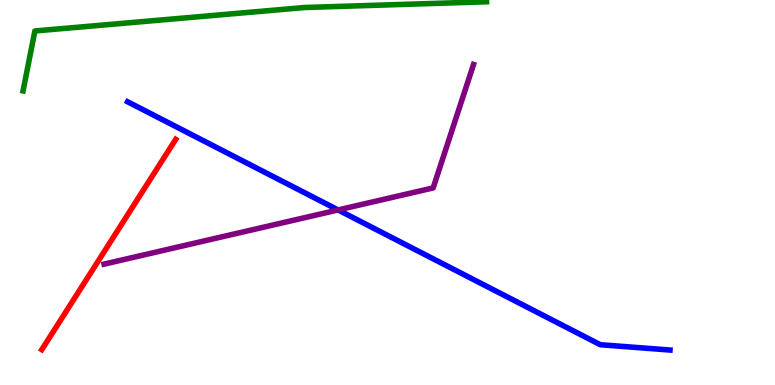[{'lines': ['blue', 'red'], 'intersections': []}, {'lines': ['green', 'red'], 'intersections': []}, {'lines': ['purple', 'red'], 'intersections': []}, {'lines': ['blue', 'green'], 'intersections': []}, {'lines': ['blue', 'purple'], 'intersections': [{'x': 4.36, 'y': 4.55}]}, {'lines': ['green', 'purple'], 'intersections': []}]